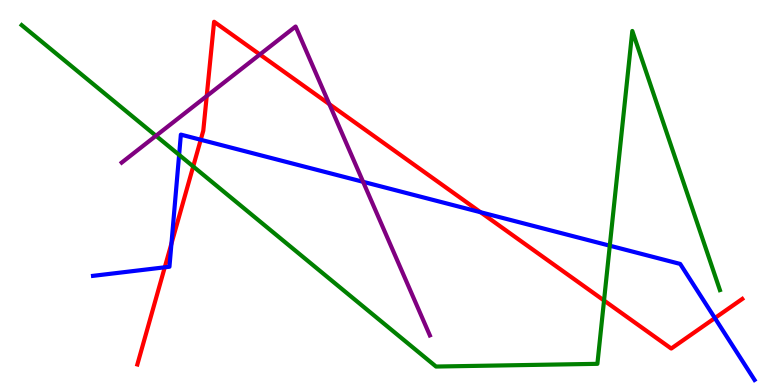[{'lines': ['blue', 'red'], 'intersections': [{'x': 2.13, 'y': 3.06}, {'x': 2.21, 'y': 3.67}, {'x': 2.59, 'y': 6.37}, {'x': 6.2, 'y': 4.49}, {'x': 9.22, 'y': 1.74}]}, {'lines': ['green', 'red'], 'intersections': [{'x': 2.49, 'y': 5.68}, {'x': 7.79, 'y': 2.19}]}, {'lines': ['purple', 'red'], 'intersections': [{'x': 2.67, 'y': 7.5}, {'x': 3.35, 'y': 8.58}, {'x': 4.25, 'y': 7.29}]}, {'lines': ['blue', 'green'], 'intersections': [{'x': 2.31, 'y': 5.98}, {'x': 7.87, 'y': 3.62}]}, {'lines': ['blue', 'purple'], 'intersections': [{'x': 4.69, 'y': 5.28}]}, {'lines': ['green', 'purple'], 'intersections': [{'x': 2.01, 'y': 6.47}]}]